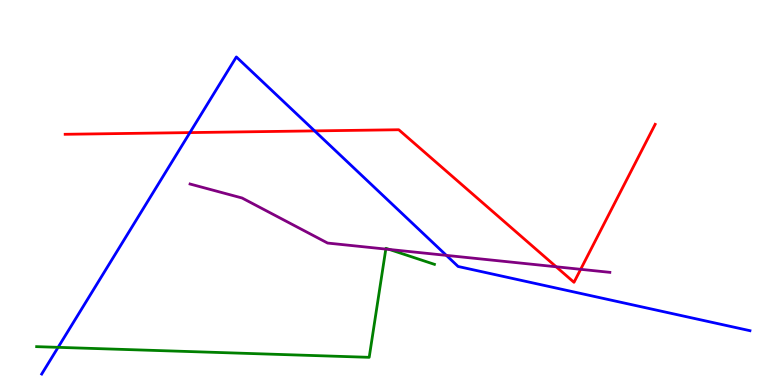[{'lines': ['blue', 'red'], 'intersections': [{'x': 2.45, 'y': 6.56}, {'x': 4.06, 'y': 6.6}]}, {'lines': ['green', 'red'], 'intersections': []}, {'lines': ['purple', 'red'], 'intersections': [{'x': 7.18, 'y': 3.07}, {'x': 7.49, 'y': 3.0}]}, {'lines': ['blue', 'green'], 'intersections': [{'x': 0.75, 'y': 0.978}]}, {'lines': ['blue', 'purple'], 'intersections': [{'x': 5.76, 'y': 3.37}]}, {'lines': ['green', 'purple'], 'intersections': [{'x': 4.98, 'y': 3.53}, {'x': 5.03, 'y': 3.52}]}]